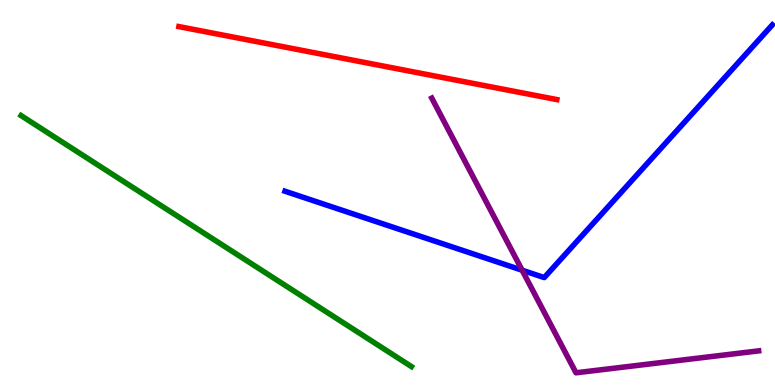[{'lines': ['blue', 'red'], 'intersections': []}, {'lines': ['green', 'red'], 'intersections': []}, {'lines': ['purple', 'red'], 'intersections': []}, {'lines': ['blue', 'green'], 'intersections': []}, {'lines': ['blue', 'purple'], 'intersections': [{'x': 6.74, 'y': 2.98}]}, {'lines': ['green', 'purple'], 'intersections': []}]